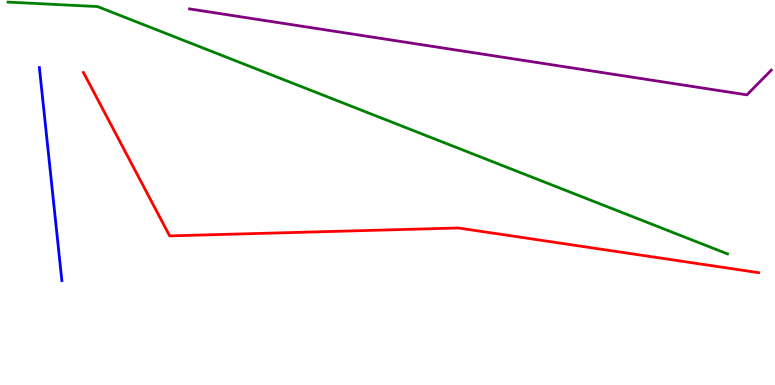[{'lines': ['blue', 'red'], 'intersections': []}, {'lines': ['green', 'red'], 'intersections': []}, {'lines': ['purple', 'red'], 'intersections': []}, {'lines': ['blue', 'green'], 'intersections': []}, {'lines': ['blue', 'purple'], 'intersections': []}, {'lines': ['green', 'purple'], 'intersections': []}]